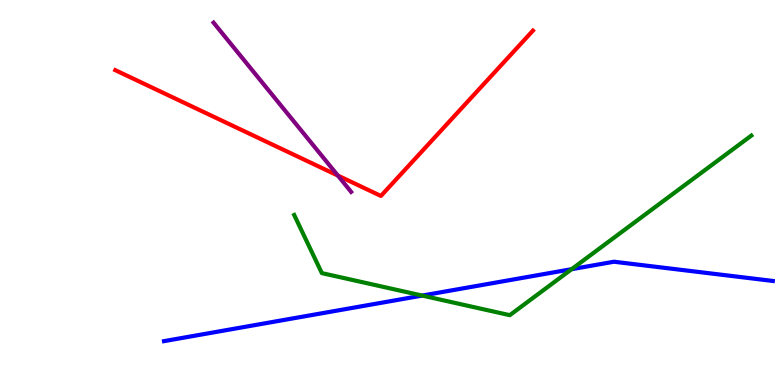[{'lines': ['blue', 'red'], 'intersections': []}, {'lines': ['green', 'red'], 'intersections': []}, {'lines': ['purple', 'red'], 'intersections': [{'x': 4.36, 'y': 5.44}]}, {'lines': ['blue', 'green'], 'intersections': [{'x': 5.45, 'y': 2.32}, {'x': 7.38, 'y': 3.01}]}, {'lines': ['blue', 'purple'], 'intersections': []}, {'lines': ['green', 'purple'], 'intersections': []}]